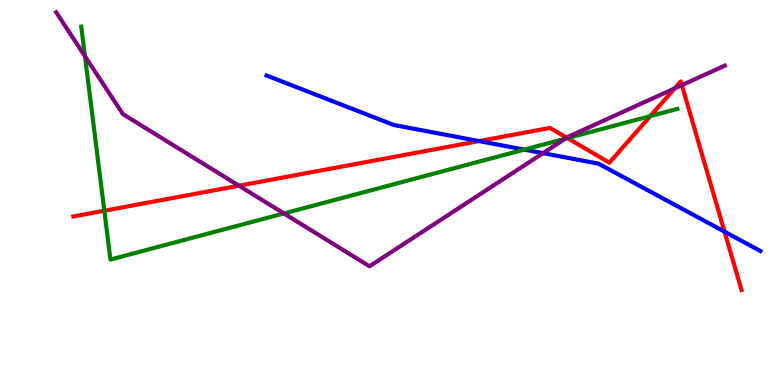[{'lines': ['blue', 'red'], 'intersections': [{'x': 6.18, 'y': 6.34}, {'x': 9.35, 'y': 3.98}]}, {'lines': ['green', 'red'], 'intersections': [{'x': 1.35, 'y': 4.53}, {'x': 7.32, 'y': 6.41}, {'x': 8.39, 'y': 6.98}]}, {'lines': ['purple', 'red'], 'intersections': [{'x': 3.08, 'y': 5.18}, {'x': 7.31, 'y': 6.42}, {'x': 8.7, 'y': 7.7}, {'x': 8.8, 'y': 7.79}]}, {'lines': ['blue', 'green'], 'intersections': [{'x': 6.76, 'y': 6.11}]}, {'lines': ['blue', 'purple'], 'intersections': [{'x': 7.01, 'y': 6.02}]}, {'lines': ['green', 'purple'], 'intersections': [{'x': 1.1, 'y': 8.54}, {'x': 3.66, 'y': 4.46}, {'x': 7.29, 'y': 6.4}]}]